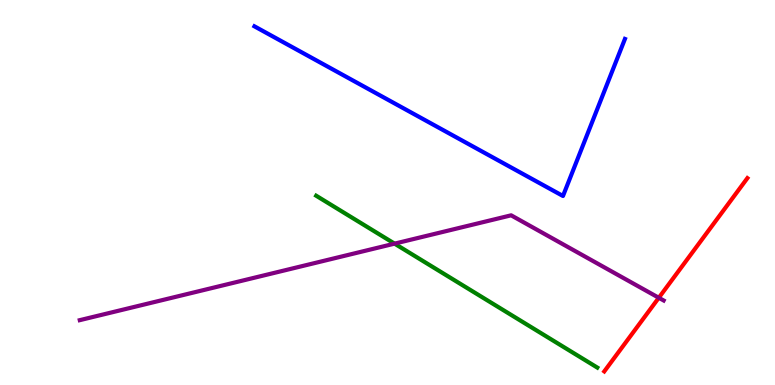[{'lines': ['blue', 'red'], 'intersections': []}, {'lines': ['green', 'red'], 'intersections': []}, {'lines': ['purple', 'red'], 'intersections': [{'x': 8.5, 'y': 2.27}]}, {'lines': ['blue', 'green'], 'intersections': []}, {'lines': ['blue', 'purple'], 'intersections': []}, {'lines': ['green', 'purple'], 'intersections': [{'x': 5.09, 'y': 3.67}]}]